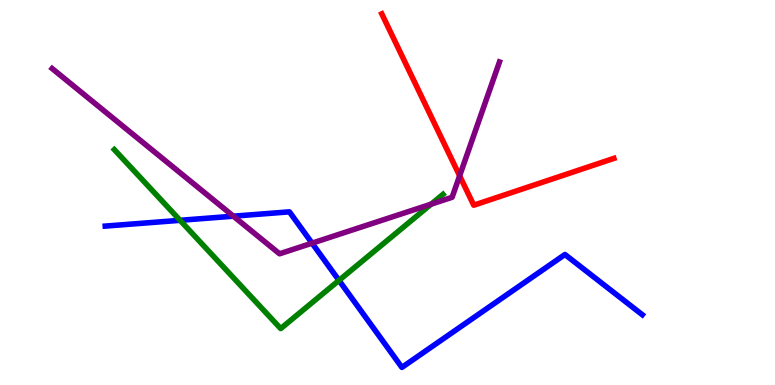[{'lines': ['blue', 'red'], 'intersections': []}, {'lines': ['green', 'red'], 'intersections': []}, {'lines': ['purple', 'red'], 'intersections': [{'x': 5.93, 'y': 5.43}]}, {'lines': ['blue', 'green'], 'intersections': [{'x': 2.32, 'y': 4.28}, {'x': 4.37, 'y': 2.72}]}, {'lines': ['blue', 'purple'], 'intersections': [{'x': 3.01, 'y': 4.38}, {'x': 4.03, 'y': 3.68}]}, {'lines': ['green', 'purple'], 'intersections': [{'x': 5.56, 'y': 4.7}]}]